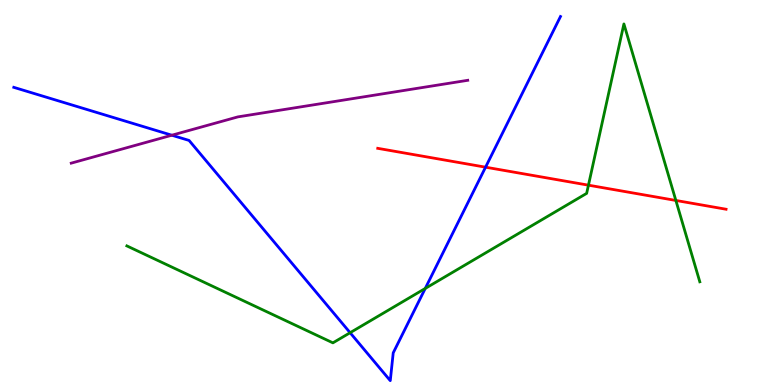[{'lines': ['blue', 'red'], 'intersections': [{'x': 6.27, 'y': 5.66}]}, {'lines': ['green', 'red'], 'intersections': [{'x': 7.59, 'y': 5.19}, {'x': 8.72, 'y': 4.79}]}, {'lines': ['purple', 'red'], 'intersections': []}, {'lines': ['blue', 'green'], 'intersections': [{'x': 4.52, 'y': 1.36}, {'x': 5.49, 'y': 2.51}]}, {'lines': ['blue', 'purple'], 'intersections': [{'x': 2.22, 'y': 6.49}]}, {'lines': ['green', 'purple'], 'intersections': []}]